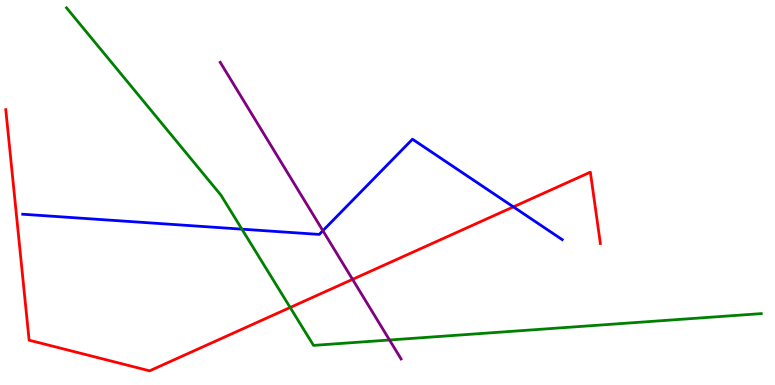[{'lines': ['blue', 'red'], 'intersections': [{'x': 6.62, 'y': 4.63}]}, {'lines': ['green', 'red'], 'intersections': [{'x': 3.74, 'y': 2.01}]}, {'lines': ['purple', 'red'], 'intersections': [{'x': 4.55, 'y': 2.74}]}, {'lines': ['blue', 'green'], 'intersections': [{'x': 3.12, 'y': 4.05}]}, {'lines': ['blue', 'purple'], 'intersections': [{'x': 4.17, 'y': 4.01}]}, {'lines': ['green', 'purple'], 'intersections': [{'x': 5.03, 'y': 1.17}]}]